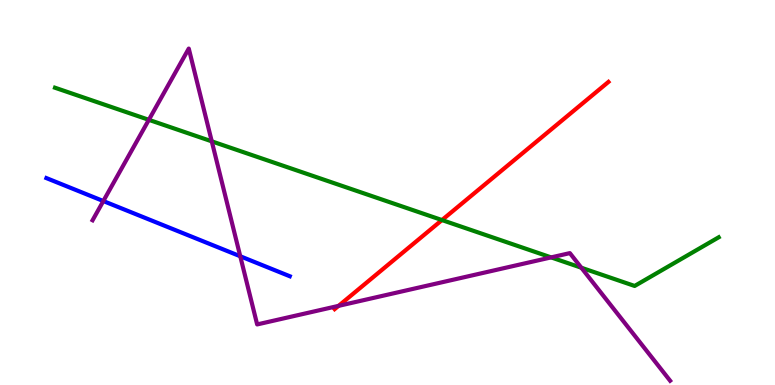[{'lines': ['blue', 'red'], 'intersections': []}, {'lines': ['green', 'red'], 'intersections': [{'x': 5.7, 'y': 4.28}]}, {'lines': ['purple', 'red'], 'intersections': [{'x': 4.37, 'y': 2.06}]}, {'lines': ['blue', 'green'], 'intersections': []}, {'lines': ['blue', 'purple'], 'intersections': [{'x': 1.33, 'y': 4.78}, {'x': 3.1, 'y': 3.34}]}, {'lines': ['green', 'purple'], 'intersections': [{'x': 1.92, 'y': 6.89}, {'x': 2.73, 'y': 6.33}, {'x': 7.11, 'y': 3.31}, {'x': 7.5, 'y': 3.05}]}]